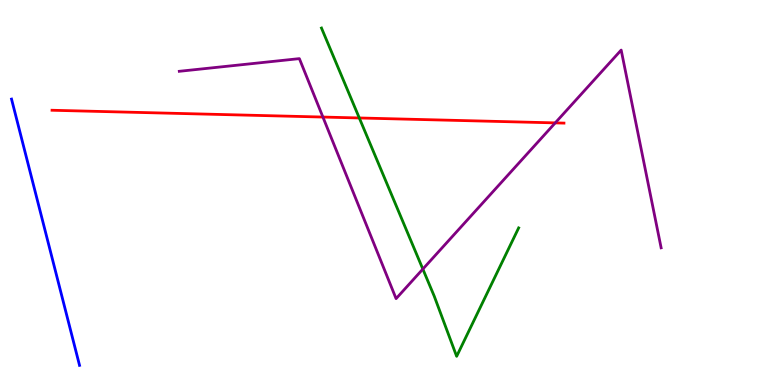[{'lines': ['blue', 'red'], 'intersections': []}, {'lines': ['green', 'red'], 'intersections': [{'x': 4.64, 'y': 6.94}]}, {'lines': ['purple', 'red'], 'intersections': [{'x': 4.17, 'y': 6.96}, {'x': 7.16, 'y': 6.81}]}, {'lines': ['blue', 'green'], 'intersections': []}, {'lines': ['blue', 'purple'], 'intersections': []}, {'lines': ['green', 'purple'], 'intersections': [{'x': 5.46, 'y': 3.01}]}]